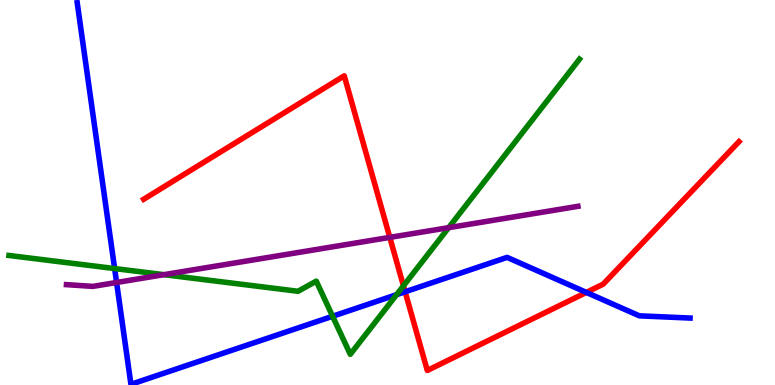[{'lines': ['blue', 'red'], 'intersections': [{'x': 5.23, 'y': 2.42}, {'x': 7.57, 'y': 2.41}]}, {'lines': ['green', 'red'], 'intersections': [{'x': 5.21, 'y': 2.58}]}, {'lines': ['purple', 'red'], 'intersections': [{'x': 5.03, 'y': 3.83}]}, {'lines': ['blue', 'green'], 'intersections': [{'x': 1.48, 'y': 3.02}, {'x': 4.29, 'y': 1.79}, {'x': 5.12, 'y': 2.35}]}, {'lines': ['blue', 'purple'], 'intersections': [{'x': 1.5, 'y': 2.66}]}, {'lines': ['green', 'purple'], 'intersections': [{'x': 2.12, 'y': 2.87}, {'x': 5.79, 'y': 4.09}]}]